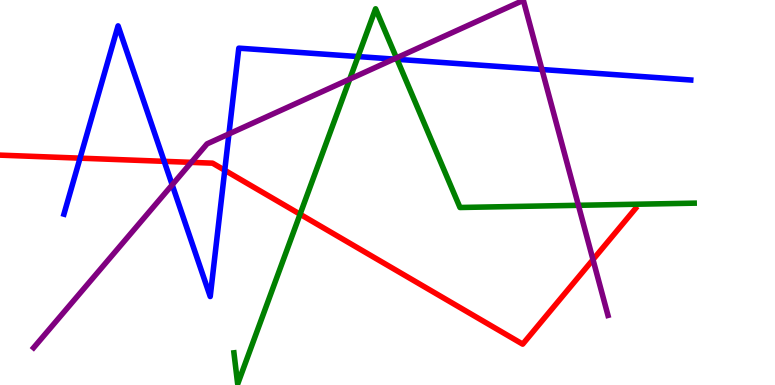[{'lines': ['blue', 'red'], 'intersections': [{'x': 1.03, 'y': 5.89}, {'x': 2.12, 'y': 5.81}, {'x': 2.9, 'y': 5.58}]}, {'lines': ['green', 'red'], 'intersections': [{'x': 3.87, 'y': 4.44}]}, {'lines': ['purple', 'red'], 'intersections': [{'x': 2.47, 'y': 5.78}, {'x': 7.65, 'y': 3.26}]}, {'lines': ['blue', 'green'], 'intersections': [{'x': 4.62, 'y': 8.53}, {'x': 5.12, 'y': 8.46}]}, {'lines': ['blue', 'purple'], 'intersections': [{'x': 2.22, 'y': 5.2}, {'x': 2.95, 'y': 6.52}, {'x': 5.08, 'y': 8.47}, {'x': 6.99, 'y': 8.19}]}, {'lines': ['green', 'purple'], 'intersections': [{'x': 4.51, 'y': 7.95}, {'x': 5.12, 'y': 8.5}, {'x': 7.46, 'y': 4.67}]}]